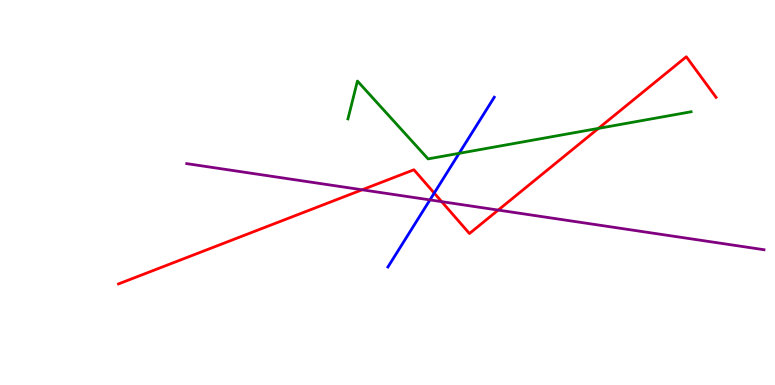[{'lines': ['blue', 'red'], 'intersections': [{'x': 5.6, 'y': 4.98}]}, {'lines': ['green', 'red'], 'intersections': [{'x': 7.72, 'y': 6.67}]}, {'lines': ['purple', 'red'], 'intersections': [{'x': 4.67, 'y': 5.07}, {'x': 5.7, 'y': 4.76}, {'x': 6.43, 'y': 4.54}]}, {'lines': ['blue', 'green'], 'intersections': [{'x': 5.92, 'y': 6.02}]}, {'lines': ['blue', 'purple'], 'intersections': [{'x': 5.55, 'y': 4.81}]}, {'lines': ['green', 'purple'], 'intersections': []}]